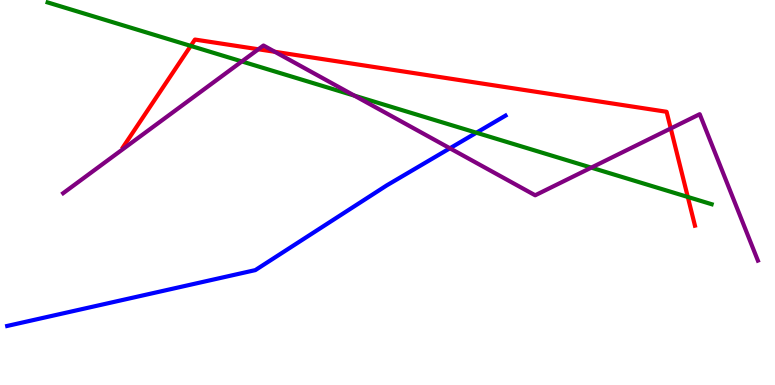[{'lines': ['blue', 'red'], 'intersections': []}, {'lines': ['green', 'red'], 'intersections': [{'x': 2.46, 'y': 8.81}, {'x': 8.87, 'y': 4.88}]}, {'lines': ['purple', 'red'], 'intersections': [{'x': 3.33, 'y': 8.72}, {'x': 3.55, 'y': 8.65}, {'x': 8.65, 'y': 6.66}]}, {'lines': ['blue', 'green'], 'intersections': [{'x': 6.15, 'y': 6.55}]}, {'lines': ['blue', 'purple'], 'intersections': [{'x': 5.81, 'y': 6.15}]}, {'lines': ['green', 'purple'], 'intersections': [{'x': 3.12, 'y': 8.4}, {'x': 4.57, 'y': 7.52}, {'x': 7.63, 'y': 5.65}]}]